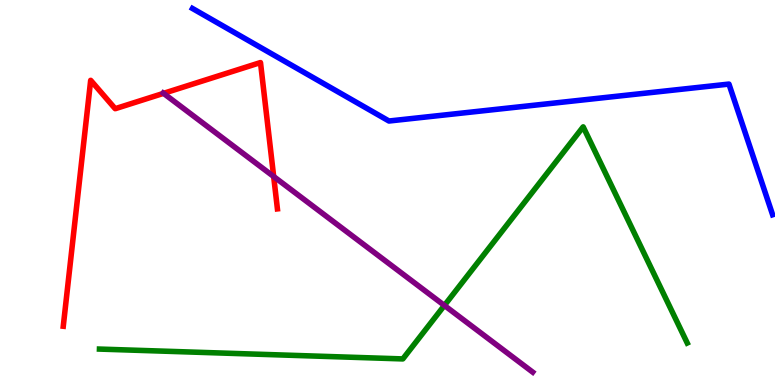[{'lines': ['blue', 'red'], 'intersections': []}, {'lines': ['green', 'red'], 'intersections': []}, {'lines': ['purple', 'red'], 'intersections': [{'x': 2.11, 'y': 7.58}, {'x': 3.53, 'y': 5.42}]}, {'lines': ['blue', 'green'], 'intersections': []}, {'lines': ['blue', 'purple'], 'intersections': []}, {'lines': ['green', 'purple'], 'intersections': [{'x': 5.73, 'y': 2.07}]}]